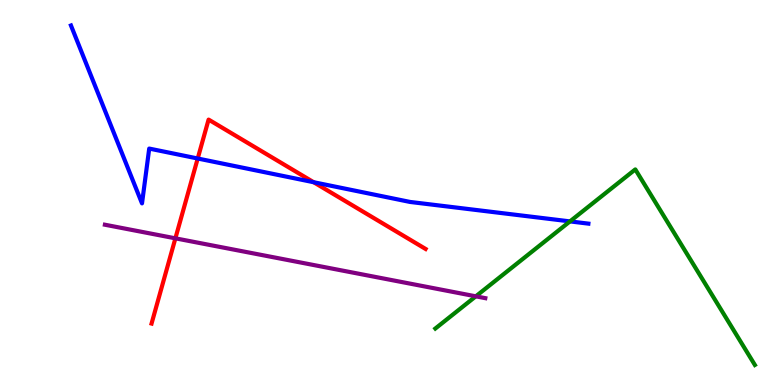[{'lines': ['blue', 'red'], 'intersections': [{'x': 2.55, 'y': 5.88}, {'x': 4.05, 'y': 5.27}]}, {'lines': ['green', 'red'], 'intersections': []}, {'lines': ['purple', 'red'], 'intersections': [{'x': 2.26, 'y': 3.81}]}, {'lines': ['blue', 'green'], 'intersections': [{'x': 7.35, 'y': 4.25}]}, {'lines': ['blue', 'purple'], 'intersections': []}, {'lines': ['green', 'purple'], 'intersections': [{'x': 6.14, 'y': 2.3}]}]